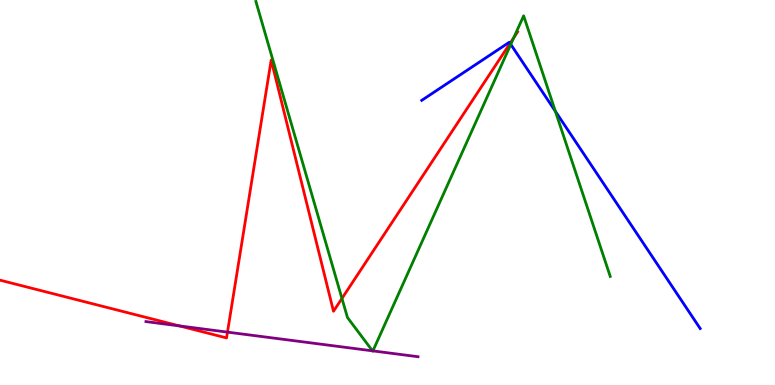[{'lines': ['blue', 'red'], 'intersections': [{'x': 6.58, 'y': 8.87}]}, {'lines': ['green', 'red'], 'intersections': [{'x': 4.41, 'y': 2.25}, {'x': 6.63, 'y': 9.02}]}, {'lines': ['purple', 'red'], 'intersections': [{'x': 2.32, 'y': 1.53}, {'x': 2.94, 'y': 1.37}]}, {'lines': ['blue', 'green'], 'intersections': [{'x': 6.59, 'y': 8.85}, {'x': 7.17, 'y': 7.11}]}, {'lines': ['blue', 'purple'], 'intersections': []}, {'lines': ['green', 'purple'], 'intersections': [{'x': 4.81, 'y': 0.887}, {'x': 4.81, 'y': 0.886}]}]